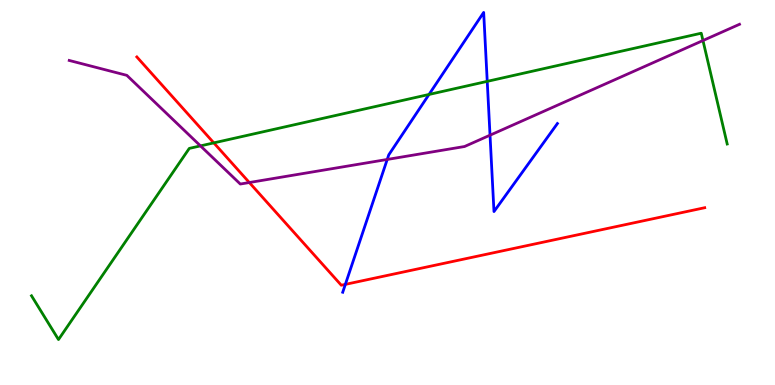[{'lines': ['blue', 'red'], 'intersections': [{'x': 4.46, 'y': 2.61}]}, {'lines': ['green', 'red'], 'intersections': [{'x': 2.76, 'y': 6.29}]}, {'lines': ['purple', 'red'], 'intersections': [{'x': 3.22, 'y': 5.26}]}, {'lines': ['blue', 'green'], 'intersections': [{'x': 5.54, 'y': 7.55}, {'x': 6.29, 'y': 7.89}]}, {'lines': ['blue', 'purple'], 'intersections': [{'x': 5.0, 'y': 5.86}, {'x': 6.32, 'y': 6.49}]}, {'lines': ['green', 'purple'], 'intersections': [{'x': 2.59, 'y': 6.21}, {'x': 9.07, 'y': 8.95}]}]